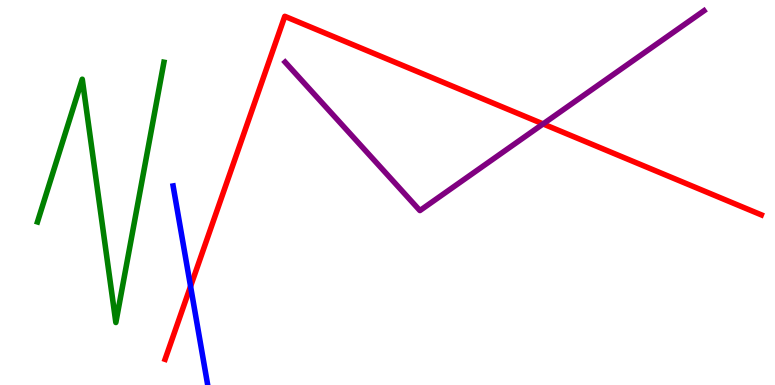[{'lines': ['blue', 'red'], 'intersections': [{'x': 2.46, 'y': 2.56}]}, {'lines': ['green', 'red'], 'intersections': []}, {'lines': ['purple', 'red'], 'intersections': [{'x': 7.01, 'y': 6.78}]}, {'lines': ['blue', 'green'], 'intersections': []}, {'lines': ['blue', 'purple'], 'intersections': []}, {'lines': ['green', 'purple'], 'intersections': []}]